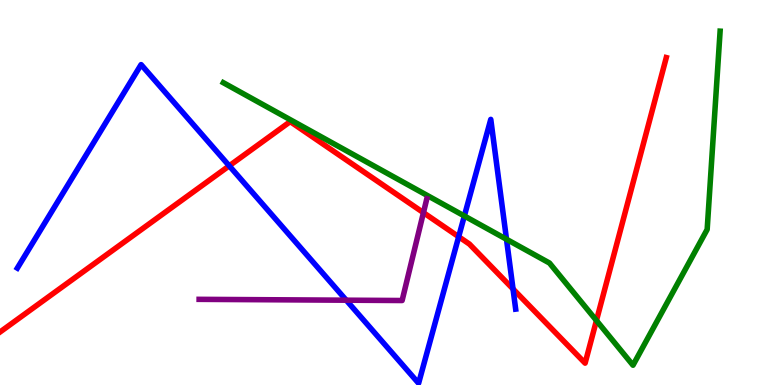[{'lines': ['blue', 'red'], 'intersections': [{'x': 2.96, 'y': 5.69}, {'x': 5.92, 'y': 3.85}, {'x': 6.62, 'y': 2.49}]}, {'lines': ['green', 'red'], 'intersections': [{'x': 7.7, 'y': 1.68}]}, {'lines': ['purple', 'red'], 'intersections': [{'x': 5.46, 'y': 4.48}]}, {'lines': ['blue', 'green'], 'intersections': [{'x': 5.99, 'y': 4.39}, {'x': 6.54, 'y': 3.79}]}, {'lines': ['blue', 'purple'], 'intersections': [{'x': 4.47, 'y': 2.2}]}, {'lines': ['green', 'purple'], 'intersections': []}]